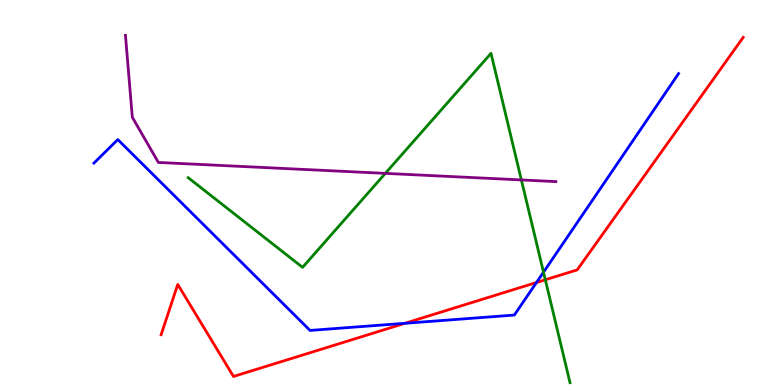[{'lines': ['blue', 'red'], 'intersections': [{'x': 5.22, 'y': 1.6}, {'x': 6.92, 'y': 2.66}]}, {'lines': ['green', 'red'], 'intersections': [{'x': 7.04, 'y': 2.73}]}, {'lines': ['purple', 'red'], 'intersections': []}, {'lines': ['blue', 'green'], 'intersections': [{'x': 7.01, 'y': 2.93}]}, {'lines': ['blue', 'purple'], 'intersections': []}, {'lines': ['green', 'purple'], 'intersections': [{'x': 4.97, 'y': 5.5}, {'x': 6.73, 'y': 5.33}]}]